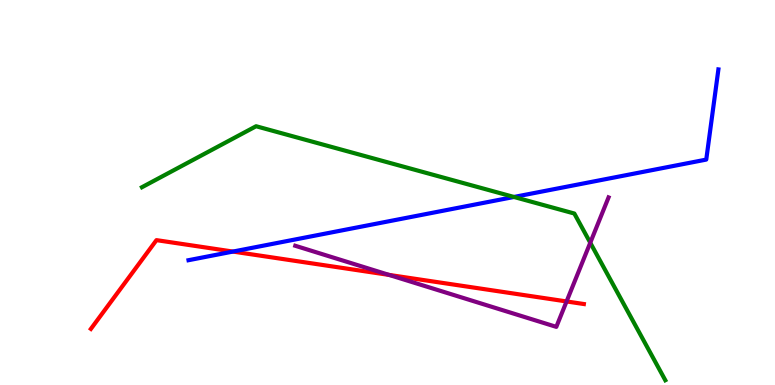[{'lines': ['blue', 'red'], 'intersections': [{'x': 3.01, 'y': 3.47}]}, {'lines': ['green', 'red'], 'intersections': []}, {'lines': ['purple', 'red'], 'intersections': [{'x': 5.02, 'y': 2.86}, {'x': 7.31, 'y': 2.17}]}, {'lines': ['blue', 'green'], 'intersections': [{'x': 6.63, 'y': 4.88}]}, {'lines': ['blue', 'purple'], 'intersections': []}, {'lines': ['green', 'purple'], 'intersections': [{'x': 7.62, 'y': 3.7}]}]